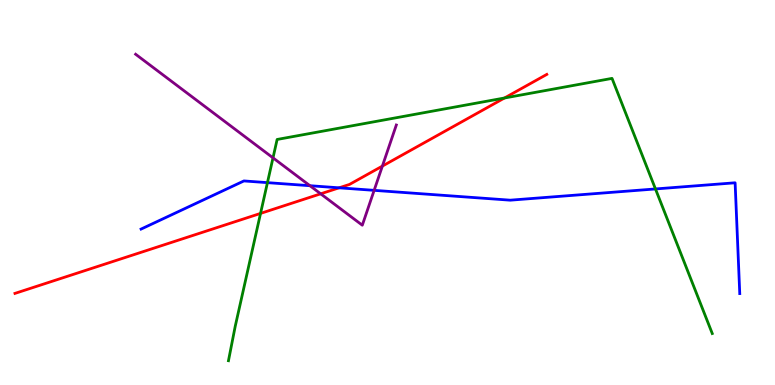[{'lines': ['blue', 'red'], 'intersections': [{'x': 4.38, 'y': 5.12}]}, {'lines': ['green', 'red'], 'intersections': [{'x': 3.36, 'y': 4.46}, {'x': 6.51, 'y': 7.45}]}, {'lines': ['purple', 'red'], 'intersections': [{'x': 4.14, 'y': 4.97}, {'x': 4.93, 'y': 5.69}]}, {'lines': ['blue', 'green'], 'intersections': [{'x': 3.45, 'y': 5.26}, {'x': 8.46, 'y': 5.09}]}, {'lines': ['blue', 'purple'], 'intersections': [{'x': 4.0, 'y': 5.18}, {'x': 4.83, 'y': 5.06}]}, {'lines': ['green', 'purple'], 'intersections': [{'x': 3.52, 'y': 5.9}]}]